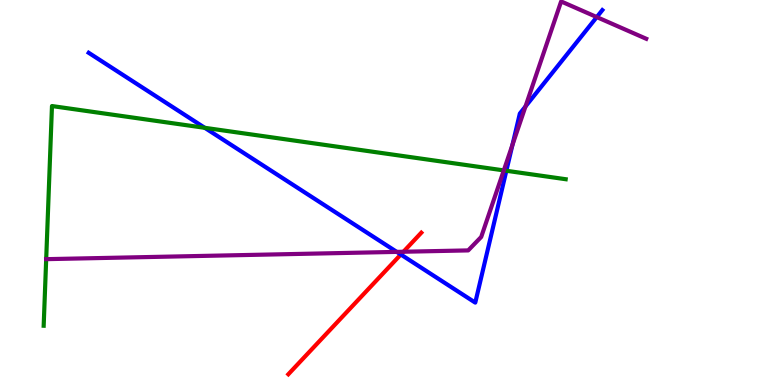[{'lines': ['blue', 'red'], 'intersections': [{'x': 5.17, 'y': 3.39}]}, {'lines': ['green', 'red'], 'intersections': []}, {'lines': ['purple', 'red'], 'intersections': [{'x': 5.21, 'y': 3.46}]}, {'lines': ['blue', 'green'], 'intersections': [{'x': 2.64, 'y': 6.68}, {'x': 6.53, 'y': 5.56}]}, {'lines': ['blue', 'purple'], 'intersections': [{'x': 5.12, 'y': 3.46}, {'x': 6.61, 'y': 6.24}, {'x': 6.78, 'y': 7.23}, {'x': 7.7, 'y': 9.56}]}, {'lines': ['green', 'purple'], 'intersections': [{'x': 0.596, 'y': 3.27}, {'x': 6.5, 'y': 5.57}]}]